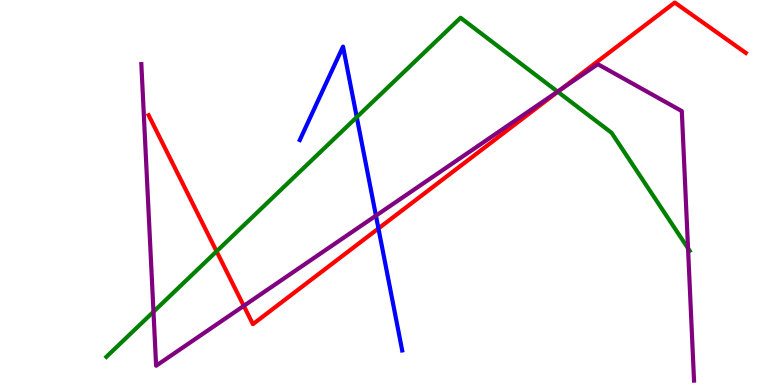[{'lines': ['blue', 'red'], 'intersections': [{'x': 4.88, 'y': 4.07}]}, {'lines': ['green', 'red'], 'intersections': [{'x': 2.79, 'y': 3.47}, {'x': 7.2, 'y': 7.62}]}, {'lines': ['purple', 'red'], 'intersections': [{'x': 3.15, 'y': 2.05}, {'x': 7.24, 'y': 7.68}]}, {'lines': ['blue', 'green'], 'intersections': [{'x': 4.6, 'y': 6.96}]}, {'lines': ['blue', 'purple'], 'intersections': [{'x': 4.85, 'y': 4.4}]}, {'lines': ['green', 'purple'], 'intersections': [{'x': 1.98, 'y': 1.9}, {'x': 7.19, 'y': 7.62}, {'x': 8.88, 'y': 3.55}]}]